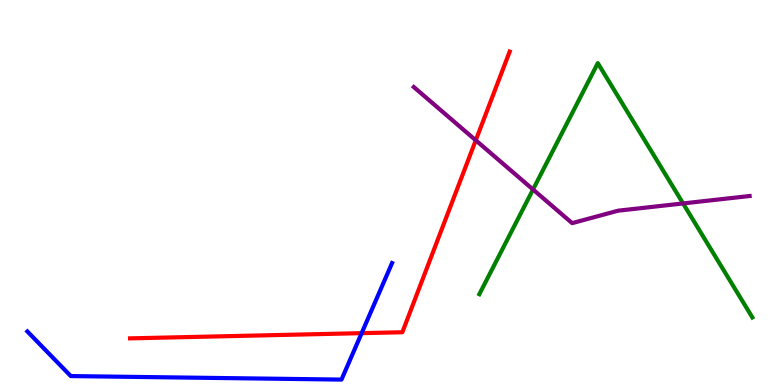[{'lines': ['blue', 'red'], 'intersections': [{'x': 4.67, 'y': 1.35}]}, {'lines': ['green', 'red'], 'intersections': []}, {'lines': ['purple', 'red'], 'intersections': [{'x': 6.14, 'y': 6.36}]}, {'lines': ['blue', 'green'], 'intersections': []}, {'lines': ['blue', 'purple'], 'intersections': []}, {'lines': ['green', 'purple'], 'intersections': [{'x': 6.88, 'y': 5.08}, {'x': 8.81, 'y': 4.72}]}]